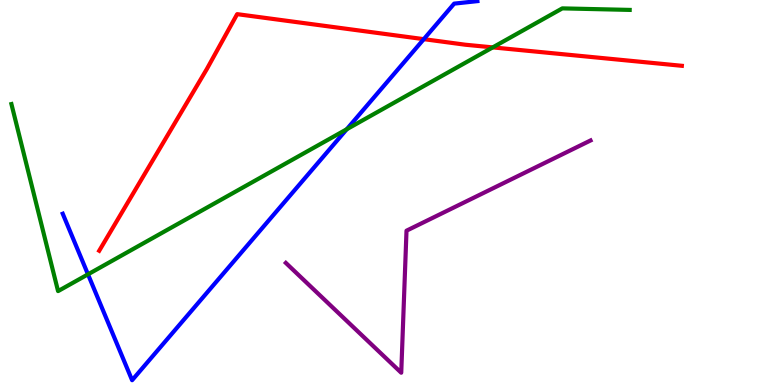[{'lines': ['blue', 'red'], 'intersections': [{'x': 5.47, 'y': 8.98}]}, {'lines': ['green', 'red'], 'intersections': [{'x': 6.36, 'y': 8.77}]}, {'lines': ['purple', 'red'], 'intersections': []}, {'lines': ['blue', 'green'], 'intersections': [{'x': 1.14, 'y': 2.87}, {'x': 4.47, 'y': 6.64}]}, {'lines': ['blue', 'purple'], 'intersections': []}, {'lines': ['green', 'purple'], 'intersections': []}]